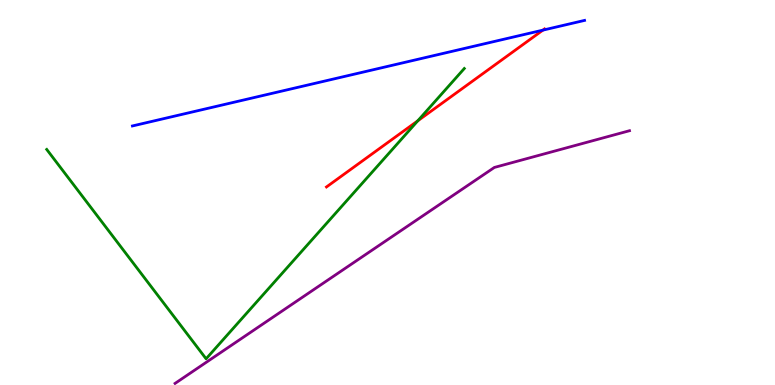[{'lines': ['blue', 'red'], 'intersections': [{'x': 7.01, 'y': 9.22}]}, {'lines': ['green', 'red'], 'intersections': [{'x': 5.39, 'y': 6.86}]}, {'lines': ['purple', 'red'], 'intersections': []}, {'lines': ['blue', 'green'], 'intersections': []}, {'lines': ['blue', 'purple'], 'intersections': []}, {'lines': ['green', 'purple'], 'intersections': []}]